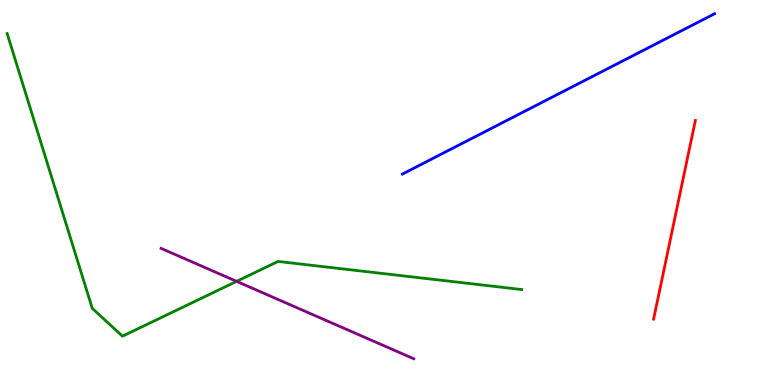[{'lines': ['blue', 'red'], 'intersections': []}, {'lines': ['green', 'red'], 'intersections': []}, {'lines': ['purple', 'red'], 'intersections': []}, {'lines': ['blue', 'green'], 'intersections': []}, {'lines': ['blue', 'purple'], 'intersections': []}, {'lines': ['green', 'purple'], 'intersections': [{'x': 3.05, 'y': 2.69}]}]